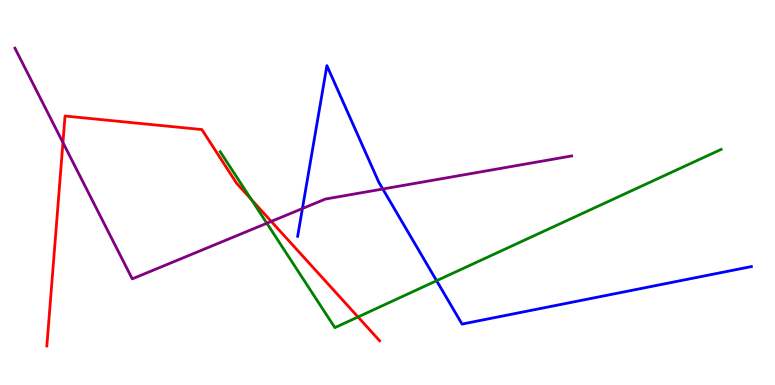[{'lines': ['blue', 'red'], 'intersections': []}, {'lines': ['green', 'red'], 'intersections': [{'x': 3.24, 'y': 4.82}, {'x': 4.62, 'y': 1.77}]}, {'lines': ['purple', 'red'], 'intersections': [{'x': 0.812, 'y': 6.3}, {'x': 3.5, 'y': 4.25}]}, {'lines': ['blue', 'green'], 'intersections': [{'x': 5.63, 'y': 2.71}]}, {'lines': ['blue', 'purple'], 'intersections': [{'x': 3.9, 'y': 4.58}, {'x': 4.94, 'y': 5.09}]}, {'lines': ['green', 'purple'], 'intersections': [{'x': 3.44, 'y': 4.2}]}]